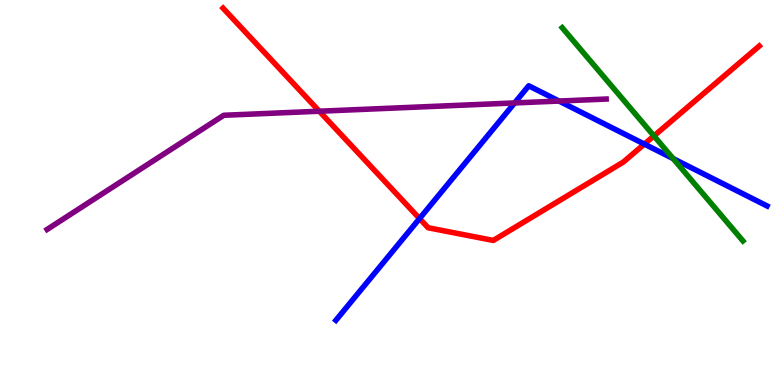[{'lines': ['blue', 'red'], 'intersections': [{'x': 5.41, 'y': 4.32}, {'x': 8.31, 'y': 6.26}]}, {'lines': ['green', 'red'], 'intersections': [{'x': 8.44, 'y': 6.47}]}, {'lines': ['purple', 'red'], 'intersections': [{'x': 4.12, 'y': 7.11}]}, {'lines': ['blue', 'green'], 'intersections': [{'x': 8.69, 'y': 5.88}]}, {'lines': ['blue', 'purple'], 'intersections': [{'x': 6.64, 'y': 7.33}, {'x': 7.21, 'y': 7.38}]}, {'lines': ['green', 'purple'], 'intersections': []}]